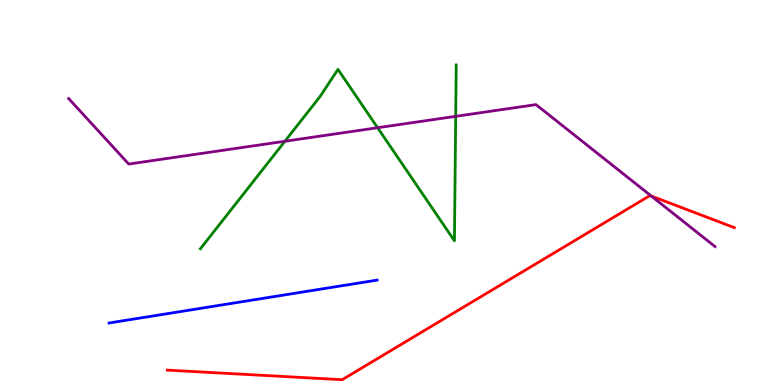[{'lines': ['blue', 'red'], 'intersections': []}, {'lines': ['green', 'red'], 'intersections': []}, {'lines': ['purple', 'red'], 'intersections': [{'x': 8.4, 'y': 4.91}]}, {'lines': ['blue', 'green'], 'intersections': []}, {'lines': ['blue', 'purple'], 'intersections': []}, {'lines': ['green', 'purple'], 'intersections': [{'x': 3.68, 'y': 6.33}, {'x': 4.87, 'y': 6.68}, {'x': 5.88, 'y': 6.98}]}]